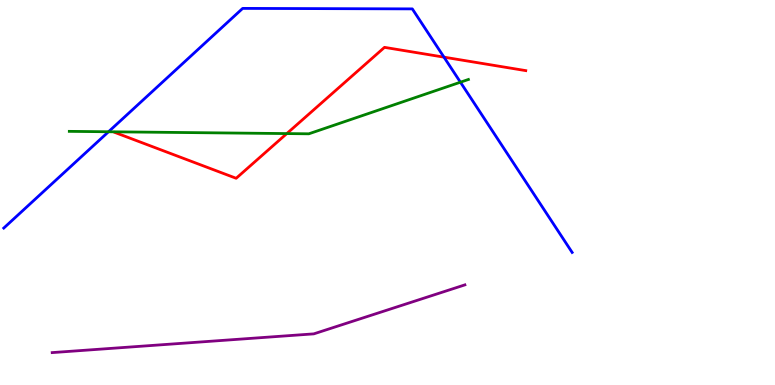[{'lines': ['blue', 'red'], 'intersections': [{'x': 5.73, 'y': 8.52}]}, {'lines': ['green', 'red'], 'intersections': [{'x': 3.7, 'y': 6.53}]}, {'lines': ['purple', 'red'], 'intersections': []}, {'lines': ['blue', 'green'], 'intersections': [{'x': 1.4, 'y': 6.58}, {'x': 5.94, 'y': 7.86}]}, {'lines': ['blue', 'purple'], 'intersections': []}, {'lines': ['green', 'purple'], 'intersections': []}]